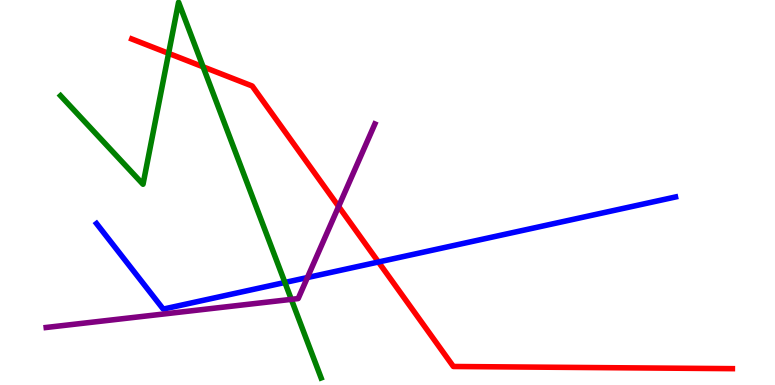[{'lines': ['blue', 'red'], 'intersections': [{'x': 4.88, 'y': 3.19}]}, {'lines': ['green', 'red'], 'intersections': [{'x': 2.18, 'y': 8.61}, {'x': 2.62, 'y': 8.26}]}, {'lines': ['purple', 'red'], 'intersections': [{'x': 4.37, 'y': 4.64}]}, {'lines': ['blue', 'green'], 'intersections': [{'x': 3.68, 'y': 2.66}]}, {'lines': ['blue', 'purple'], 'intersections': [{'x': 3.97, 'y': 2.79}]}, {'lines': ['green', 'purple'], 'intersections': [{'x': 3.76, 'y': 2.22}]}]